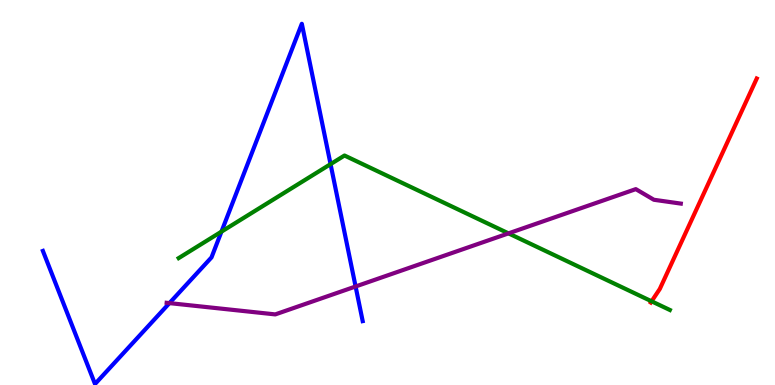[{'lines': ['blue', 'red'], 'intersections': []}, {'lines': ['green', 'red'], 'intersections': [{'x': 8.41, 'y': 2.17}]}, {'lines': ['purple', 'red'], 'intersections': []}, {'lines': ['blue', 'green'], 'intersections': [{'x': 2.86, 'y': 3.98}, {'x': 4.27, 'y': 5.74}]}, {'lines': ['blue', 'purple'], 'intersections': [{'x': 2.19, 'y': 2.13}, {'x': 4.59, 'y': 2.56}]}, {'lines': ['green', 'purple'], 'intersections': [{'x': 6.56, 'y': 3.94}]}]